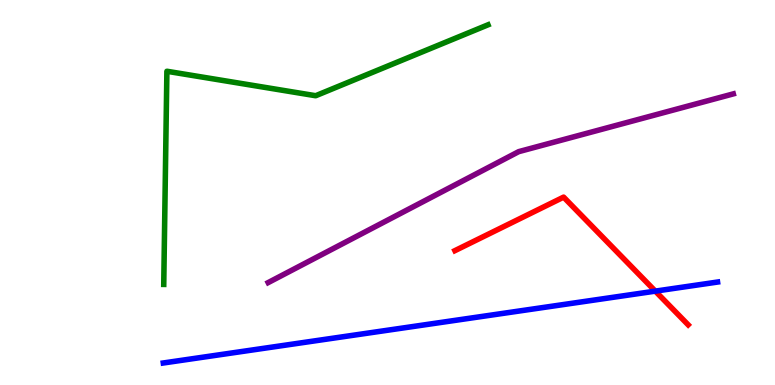[{'lines': ['blue', 'red'], 'intersections': [{'x': 8.46, 'y': 2.44}]}, {'lines': ['green', 'red'], 'intersections': []}, {'lines': ['purple', 'red'], 'intersections': []}, {'lines': ['blue', 'green'], 'intersections': []}, {'lines': ['blue', 'purple'], 'intersections': []}, {'lines': ['green', 'purple'], 'intersections': []}]